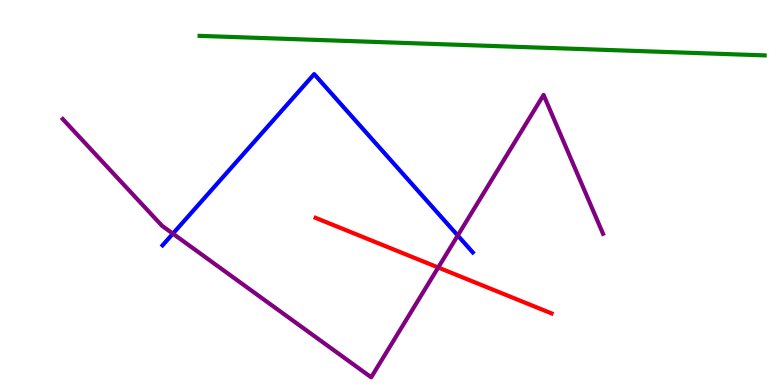[{'lines': ['blue', 'red'], 'intersections': []}, {'lines': ['green', 'red'], 'intersections': []}, {'lines': ['purple', 'red'], 'intersections': [{'x': 5.65, 'y': 3.05}]}, {'lines': ['blue', 'green'], 'intersections': []}, {'lines': ['blue', 'purple'], 'intersections': [{'x': 2.23, 'y': 3.93}, {'x': 5.91, 'y': 3.88}]}, {'lines': ['green', 'purple'], 'intersections': []}]